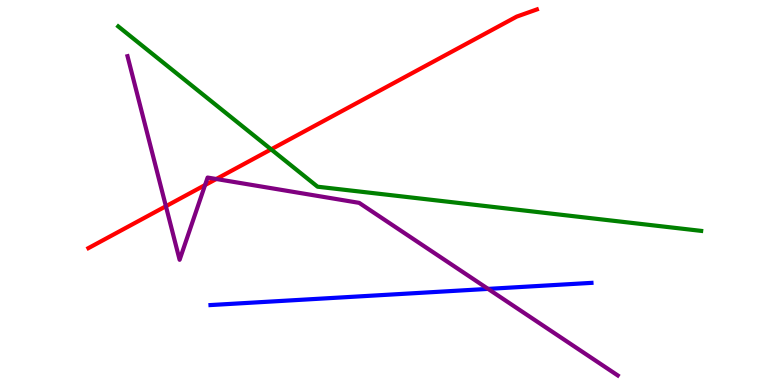[{'lines': ['blue', 'red'], 'intersections': []}, {'lines': ['green', 'red'], 'intersections': [{'x': 3.5, 'y': 6.12}]}, {'lines': ['purple', 'red'], 'intersections': [{'x': 2.14, 'y': 4.64}, {'x': 2.65, 'y': 5.19}, {'x': 2.79, 'y': 5.35}]}, {'lines': ['blue', 'green'], 'intersections': []}, {'lines': ['blue', 'purple'], 'intersections': [{'x': 6.3, 'y': 2.5}]}, {'lines': ['green', 'purple'], 'intersections': []}]